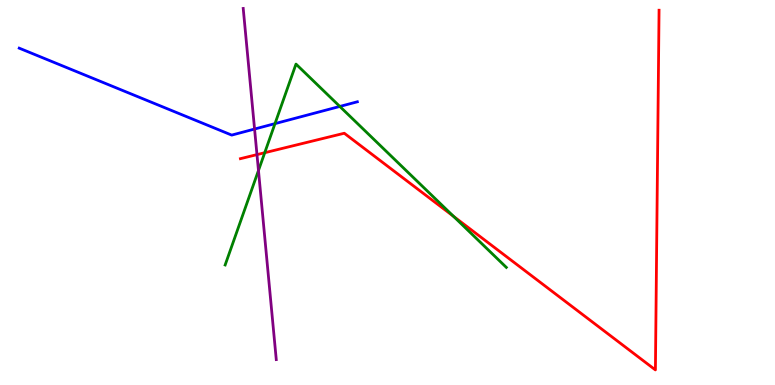[{'lines': ['blue', 'red'], 'intersections': []}, {'lines': ['green', 'red'], 'intersections': [{'x': 3.42, 'y': 6.03}, {'x': 5.85, 'y': 4.38}]}, {'lines': ['purple', 'red'], 'intersections': [{'x': 3.32, 'y': 5.98}]}, {'lines': ['blue', 'green'], 'intersections': [{'x': 3.55, 'y': 6.79}, {'x': 4.38, 'y': 7.24}]}, {'lines': ['blue', 'purple'], 'intersections': [{'x': 3.28, 'y': 6.65}]}, {'lines': ['green', 'purple'], 'intersections': [{'x': 3.34, 'y': 5.57}]}]